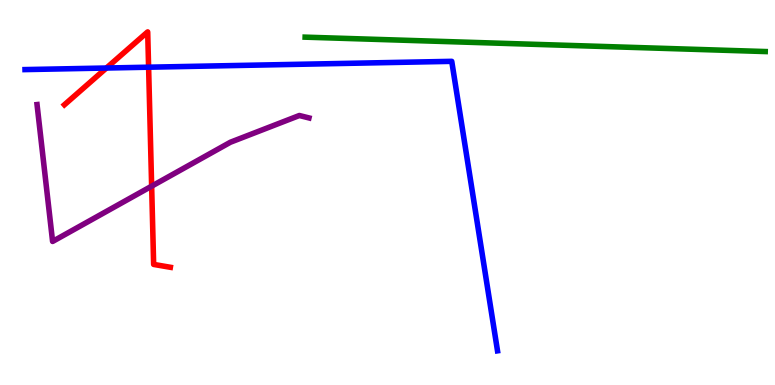[{'lines': ['blue', 'red'], 'intersections': [{'x': 1.37, 'y': 8.23}, {'x': 1.92, 'y': 8.25}]}, {'lines': ['green', 'red'], 'intersections': []}, {'lines': ['purple', 'red'], 'intersections': [{'x': 1.96, 'y': 5.16}]}, {'lines': ['blue', 'green'], 'intersections': []}, {'lines': ['blue', 'purple'], 'intersections': []}, {'lines': ['green', 'purple'], 'intersections': []}]